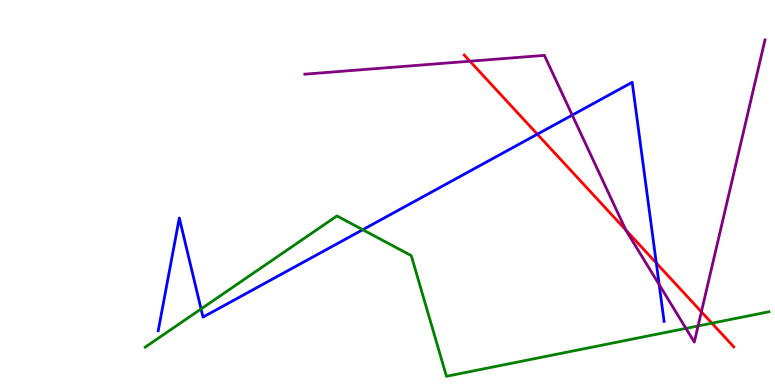[{'lines': ['blue', 'red'], 'intersections': [{'x': 6.93, 'y': 6.51}, {'x': 8.47, 'y': 3.17}]}, {'lines': ['green', 'red'], 'intersections': [{'x': 9.19, 'y': 1.61}]}, {'lines': ['purple', 'red'], 'intersections': [{'x': 6.06, 'y': 8.41}, {'x': 8.07, 'y': 4.03}, {'x': 9.05, 'y': 1.9}]}, {'lines': ['blue', 'green'], 'intersections': [{'x': 2.59, 'y': 1.98}, {'x': 4.68, 'y': 4.03}]}, {'lines': ['blue', 'purple'], 'intersections': [{'x': 7.38, 'y': 7.01}, {'x': 8.51, 'y': 2.61}]}, {'lines': ['green', 'purple'], 'intersections': [{'x': 8.85, 'y': 1.47}, {'x': 9.01, 'y': 1.53}]}]